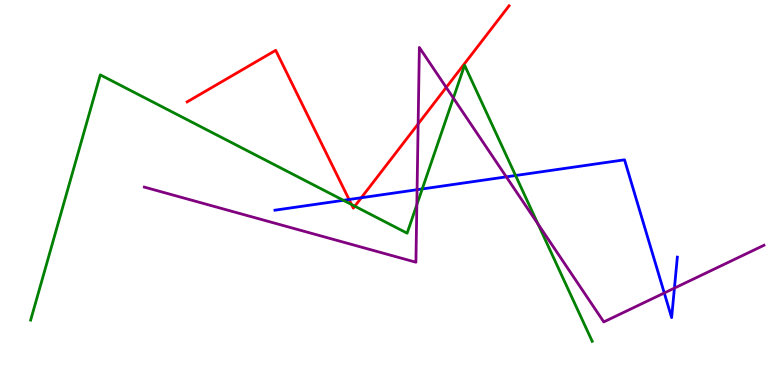[{'lines': ['blue', 'red'], 'intersections': [{'x': 4.5, 'y': 4.82}, {'x': 4.66, 'y': 4.86}]}, {'lines': ['green', 'red'], 'intersections': [{'x': 4.54, 'y': 4.69}, {'x': 4.58, 'y': 4.64}]}, {'lines': ['purple', 'red'], 'intersections': [{'x': 5.4, 'y': 6.78}, {'x': 5.76, 'y': 7.73}]}, {'lines': ['blue', 'green'], 'intersections': [{'x': 4.43, 'y': 4.8}, {'x': 5.45, 'y': 5.09}, {'x': 6.65, 'y': 5.44}]}, {'lines': ['blue', 'purple'], 'intersections': [{'x': 5.38, 'y': 5.07}, {'x': 6.53, 'y': 5.41}, {'x': 8.57, 'y': 2.39}, {'x': 8.7, 'y': 2.52}]}, {'lines': ['green', 'purple'], 'intersections': [{'x': 5.38, 'y': 4.68}, {'x': 5.85, 'y': 7.45}, {'x': 6.94, 'y': 4.18}]}]